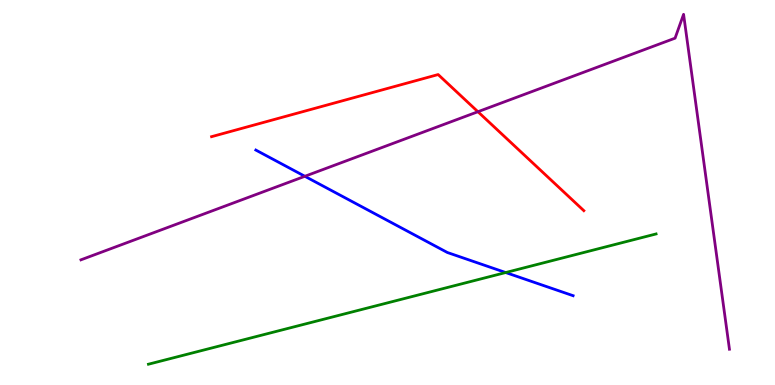[{'lines': ['blue', 'red'], 'intersections': []}, {'lines': ['green', 'red'], 'intersections': []}, {'lines': ['purple', 'red'], 'intersections': [{'x': 6.17, 'y': 7.1}]}, {'lines': ['blue', 'green'], 'intersections': [{'x': 6.53, 'y': 2.92}]}, {'lines': ['blue', 'purple'], 'intersections': [{'x': 3.93, 'y': 5.42}]}, {'lines': ['green', 'purple'], 'intersections': []}]